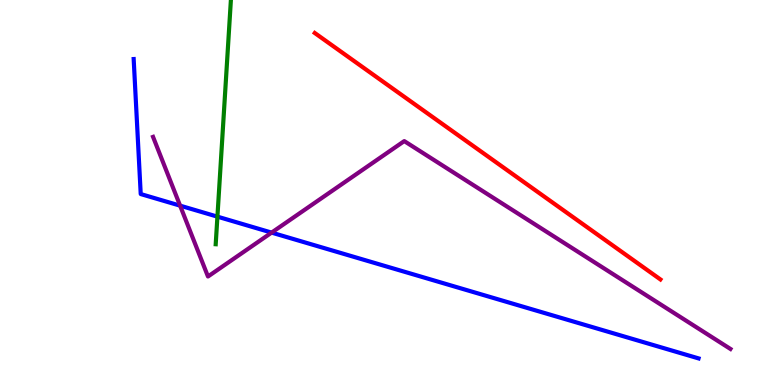[{'lines': ['blue', 'red'], 'intersections': []}, {'lines': ['green', 'red'], 'intersections': []}, {'lines': ['purple', 'red'], 'intersections': []}, {'lines': ['blue', 'green'], 'intersections': [{'x': 2.81, 'y': 4.37}]}, {'lines': ['blue', 'purple'], 'intersections': [{'x': 2.32, 'y': 4.66}, {'x': 3.5, 'y': 3.96}]}, {'lines': ['green', 'purple'], 'intersections': []}]